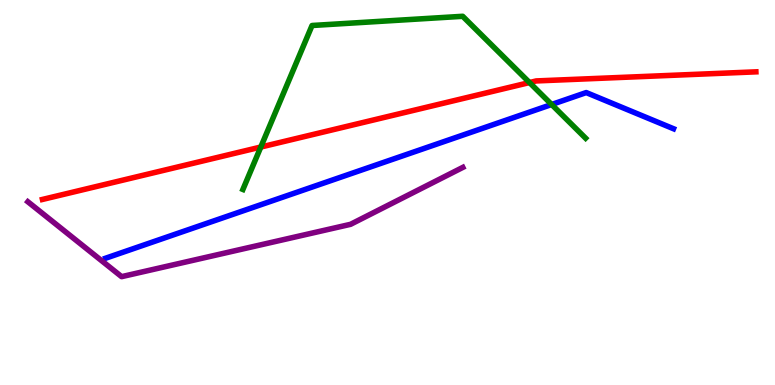[{'lines': ['blue', 'red'], 'intersections': []}, {'lines': ['green', 'red'], 'intersections': [{'x': 3.37, 'y': 6.18}, {'x': 6.83, 'y': 7.86}]}, {'lines': ['purple', 'red'], 'intersections': []}, {'lines': ['blue', 'green'], 'intersections': [{'x': 7.12, 'y': 7.29}]}, {'lines': ['blue', 'purple'], 'intersections': []}, {'lines': ['green', 'purple'], 'intersections': []}]